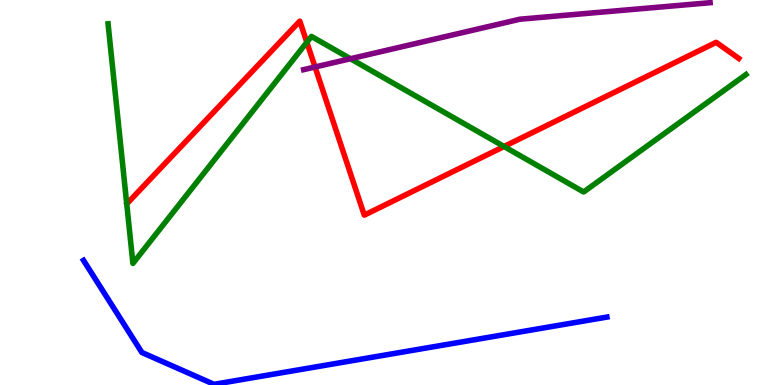[{'lines': ['blue', 'red'], 'intersections': []}, {'lines': ['green', 'red'], 'intersections': [{'x': 3.96, 'y': 8.9}, {'x': 6.5, 'y': 6.19}]}, {'lines': ['purple', 'red'], 'intersections': [{'x': 4.07, 'y': 8.26}]}, {'lines': ['blue', 'green'], 'intersections': []}, {'lines': ['blue', 'purple'], 'intersections': []}, {'lines': ['green', 'purple'], 'intersections': [{'x': 4.52, 'y': 8.47}]}]